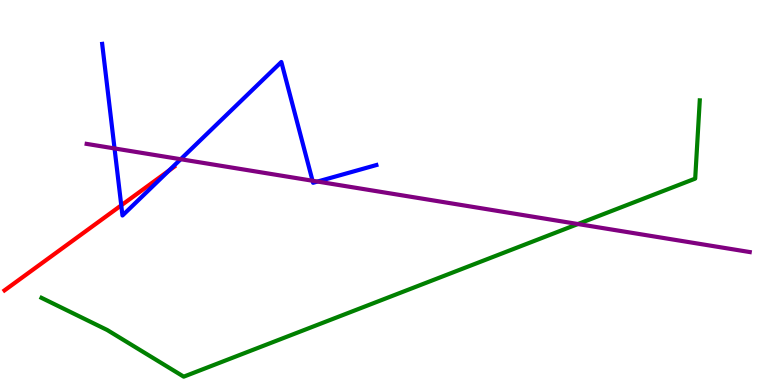[{'lines': ['blue', 'red'], 'intersections': [{'x': 1.56, 'y': 4.67}, {'x': 2.18, 'y': 5.57}]}, {'lines': ['green', 'red'], 'intersections': []}, {'lines': ['purple', 'red'], 'intersections': []}, {'lines': ['blue', 'green'], 'intersections': []}, {'lines': ['blue', 'purple'], 'intersections': [{'x': 1.48, 'y': 6.14}, {'x': 2.33, 'y': 5.86}, {'x': 4.03, 'y': 5.31}, {'x': 4.1, 'y': 5.28}]}, {'lines': ['green', 'purple'], 'intersections': [{'x': 7.46, 'y': 4.18}]}]